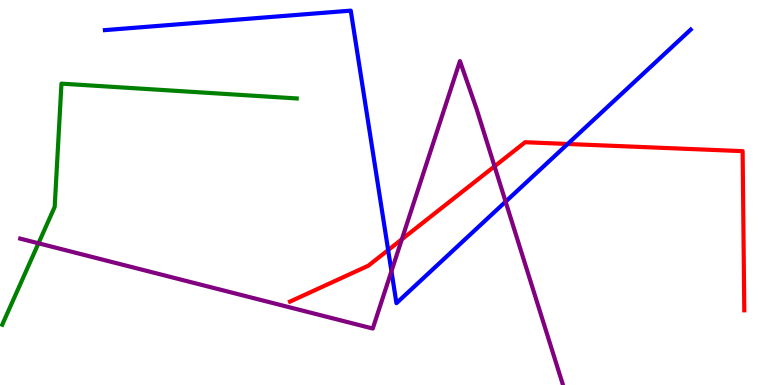[{'lines': ['blue', 'red'], 'intersections': [{'x': 5.01, 'y': 3.5}, {'x': 7.32, 'y': 6.26}]}, {'lines': ['green', 'red'], 'intersections': []}, {'lines': ['purple', 'red'], 'intersections': [{'x': 5.19, 'y': 3.78}, {'x': 6.38, 'y': 5.68}]}, {'lines': ['blue', 'green'], 'intersections': []}, {'lines': ['blue', 'purple'], 'intersections': [{'x': 5.05, 'y': 2.96}, {'x': 6.52, 'y': 4.76}]}, {'lines': ['green', 'purple'], 'intersections': [{'x': 0.497, 'y': 3.68}]}]